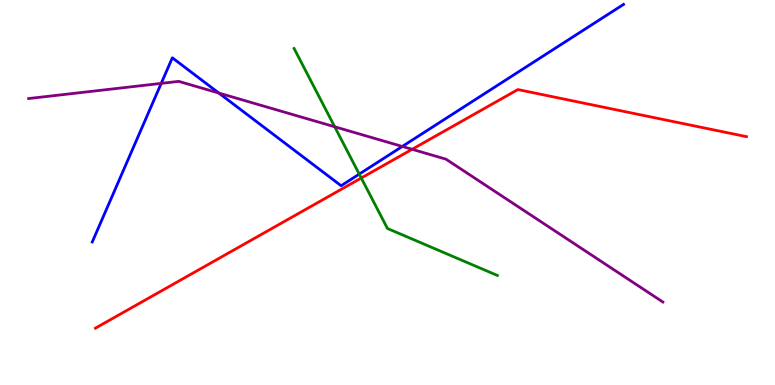[{'lines': ['blue', 'red'], 'intersections': []}, {'lines': ['green', 'red'], 'intersections': [{'x': 4.66, 'y': 5.38}]}, {'lines': ['purple', 'red'], 'intersections': [{'x': 5.32, 'y': 6.12}]}, {'lines': ['blue', 'green'], 'intersections': [{'x': 4.64, 'y': 5.48}]}, {'lines': ['blue', 'purple'], 'intersections': [{'x': 2.08, 'y': 7.83}, {'x': 2.82, 'y': 7.58}, {'x': 5.19, 'y': 6.2}]}, {'lines': ['green', 'purple'], 'intersections': [{'x': 4.32, 'y': 6.71}]}]